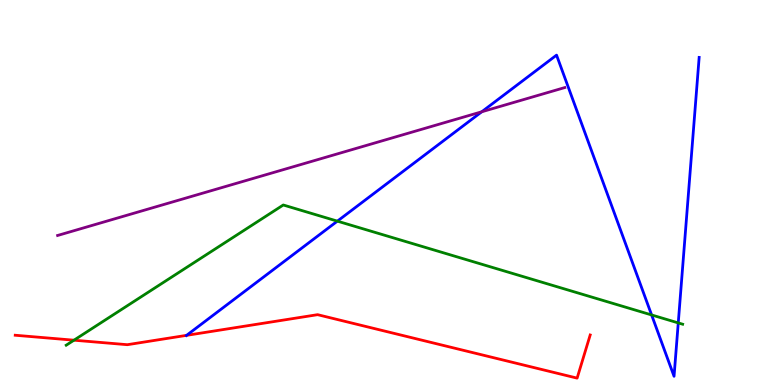[{'lines': ['blue', 'red'], 'intersections': [{'x': 2.41, 'y': 1.29}]}, {'lines': ['green', 'red'], 'intersections': [{'x': 0.954, 'y': 1.16}]}, {'lines': ['purple', 'red'], 'intersections': []}, {'lines': ['blue', 'green'], 'intersections': [{'x': 4.35, 'y': 4.26}, {'x': 8.41, 'y': 1.82}, {'x': 8.75, 'y': 1.61}]}, {'lines': ['blue', 'purple'], 'intersections': [{'x': 6.22, 'y': 7.1}]}, {'lines': ['green', 'purple'], 'intersections': []}]